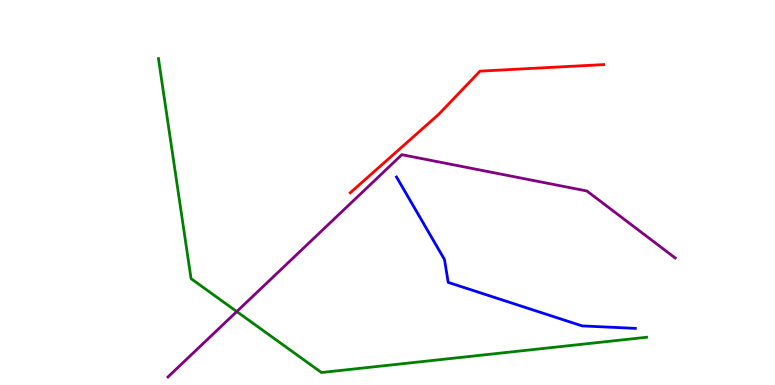[{'lines': ['blue', 'red'], 'intersections': []}, {'lines': ['green', 'red'], 'intersections': []}, {'lines': ['purple', 'red'], 'intersections': []}, {'lines': ['blue', 'green'], 'intersections': []}, {'lines': ['blue', 'purple'], 'intersections': []}, {'lines': ['green', 'purple'], 'intersections': [{'x': 3.06, 'y': 1.91}]}]